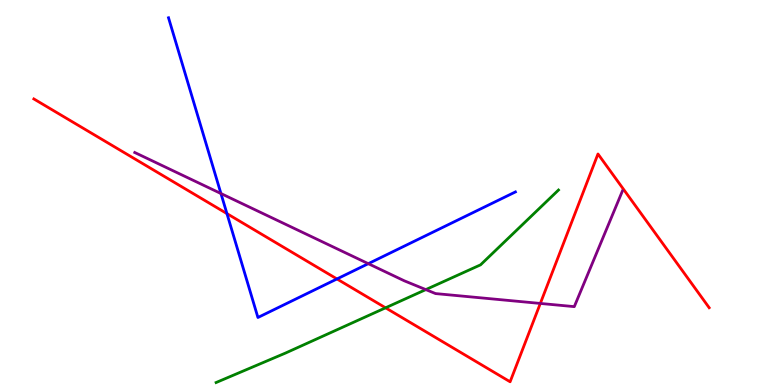[{'lines': ['blue', 'red'], 'intersections': [{'x': 2.93, 'y': 4.45}, {'x': 4.35, 'y': 2.75}]}, {'lines': ['green', 'red'], 'intersections': [{'x': 4.97, 'y': 2.0}]}, {'lines': ['purple', 'red'], 'intersections': [{'x': 6.97, 'y': 2.12}]}, {'lines': ['blue', 'green'], 'intersections': []}, {'lines': ['blue', 'purple'], 'intersections': [{'x': 2.85, 'y': 4.97}, {'x': 4.75, 'y': 3.15}]}, {'lines': ['green', 'purple'], 'intersections': [{'x': 5.49, 'y': 2.48}]}]